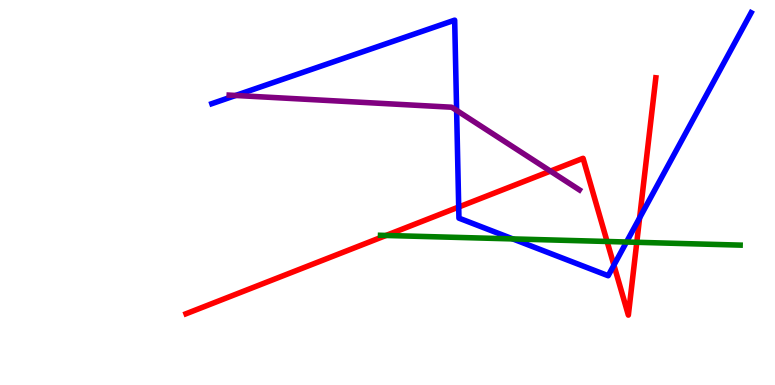[{'lines': ['blue', 'red'], 'intersections': [{'x': 5.92, 'y': 4.62}, {'x': 7.92, 'y': 3.11}, {'x': 8.25, 'y': 4.34}]}, {'lines': ['green', 'red'], 'intersections': [{'x': 4.98, 'y': 3.88}, {'x': 7.83, 'y': 3.73}, {'x': 8.22, 'y': 3.71}]}, {'lines': ['purple', 'red'], 'intersections': [{'x': 7.1, 'y': 5.56}]}, {'lines': ['blue', 'green'], 'intersections': [{'x': 6.62, 'y': 3.79}, {'x': 8.08, 'y': 3.71}]}, {'lines': ['blue', 'purple'], 'intersections': [{'x': 3.04, 'y': 7.52}, {'x': 5.89, 'y': 7.13}]}, {'lines': ['green', 'purple'], 'intersections': []}]